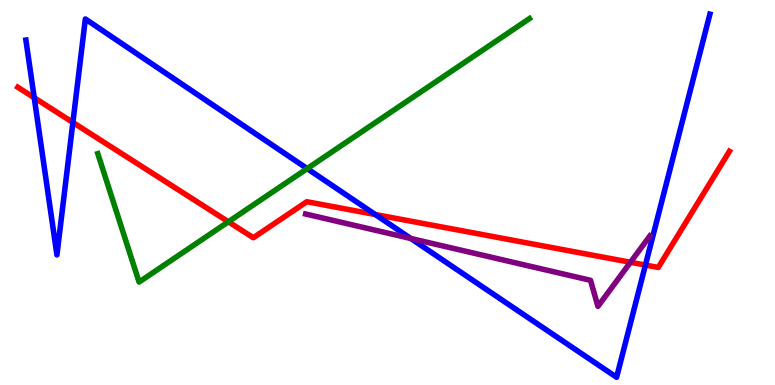[{'lines': ['blue', 'red'], 'intersections': [{'x': 0.442, 'y': 7.46}, {'x': 0.941, 'y': 6.82}, {'x': 4.84, 'y': 4.43}, {'x': 8.33, 'y': 3.11}]}, {'lines': ['green', 'red'], 'intersections': [{'x': 2.95, 'y': 4.24}]}, {'lines': ['purple', 'red'], 'intersections': [{'x': 8.14, 'y': 3.19}]}, {'lines': ['blue', 'green'], 'intersections': [{'x': 3.96, 'y': 5.62}]}, {'lines': ['blue', 'purple'], 'intersections': [{'x': 5.3, 'y': 3.81}]}, {'lines': ['green', 'purple'], 'intersections': []}]